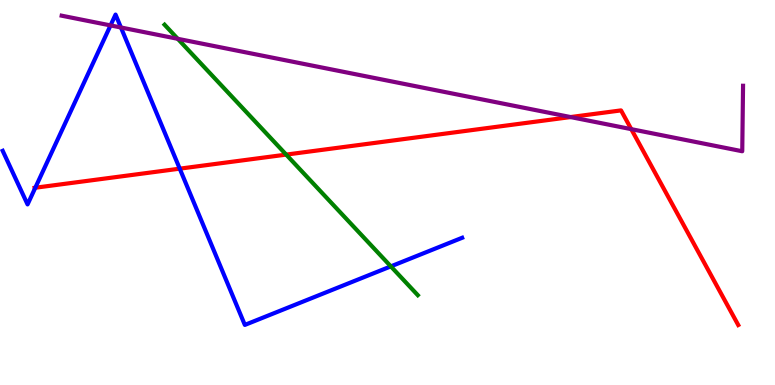[{'lines': ['blue', 'red'], 'intersections': [{'x': 0.455, 'y': 5.12}, {'x': 2.32, 'y': 5.62}]}, {'lines': ['green', 'red'], 'intersections': [{'x': 3.69, 'y': 5.98}]}, {'lines': ['purple', 'red'], 'intersections': [{'x': 7.36, 'y': 6.96}, {'x': 8.15, 'y': 6.65}]}, {'lines': ['blue', 'green'], 'intersections': [{'x': 5.04, 'y': 3.08}]}, {'lines': ['blue', 'purple'], 'intersections': [{'x': 1.43, 'y': 9.34}, {'x': 1.56, 'y': 9.29}]}, {'lines': ['green', 'purple'], 'intersections': [{'x': 2.29, 'y': 8.99}]}]